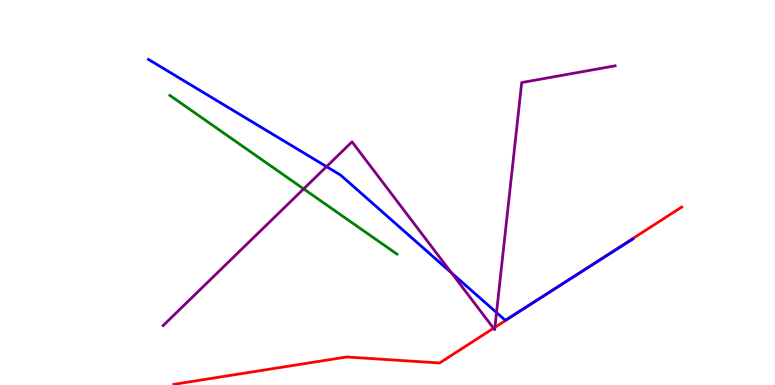[{'lines': ['blue', 'red'], 'intersections': [{'x': 7.23, 'y': 2.59}]}, {'lines': ['green', 'red'], 'intersections': []}, {'lines': ['purple', 'red'], 'intersections': [{'x': 6.37, 'y': 1.47}, {'x': 6.39, 'y': 1.5}]}, {'lines': ['blue', 'green'], 'intersections': []}, {'lines': ['blue', 'purple'], 'intersections': [{'x': 4.21, 'y': 5.67}, {'x': 5.83, 'y': 2.91}, {'x': 6.41, 'y': 1.88}]}, {'lines': ['green', 'purple'], 'intersections': [{'x': 3.92, 'y': 5.09}]}]